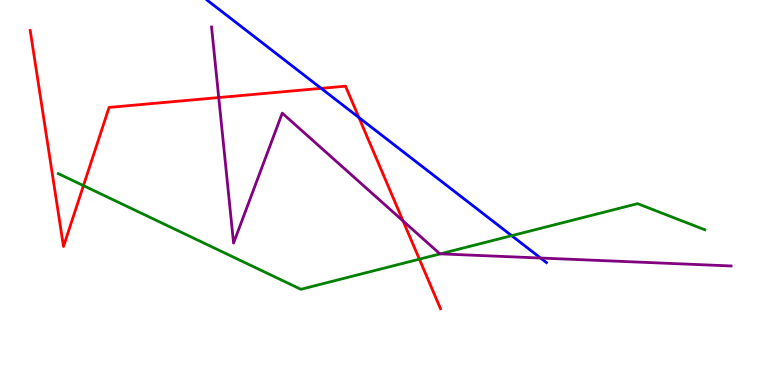[{'lines': ['blue', 'red'], 'intersections': [{'x': 4.14, 'y': 7.71}, {'x': 4.63, 'y': 6.95}]}, {'lines': ['green', 'red'], 'intersections': [{'x': 1.08, 'y': 5.18}, {'x': 5.41, 'y': 3.27}]}, {'lines': ['purple', 'red'], 'intersections': [{'x': 2.82, 'y': 7.47}, {'x': 5.2, 'y': 4.26}]}, {'lines': ['blue', 'green'], 'intersections': [{'x': 6.6, 'y': 3.88}]}, {'lines': ['blue', 'purple'], 'intersections': [{'x': 6.98, 'y': 3.3}]}, {'lines': ['green', 'purple'], 'intersections': [{'x': 5.68, 'y': 3.41}]}]